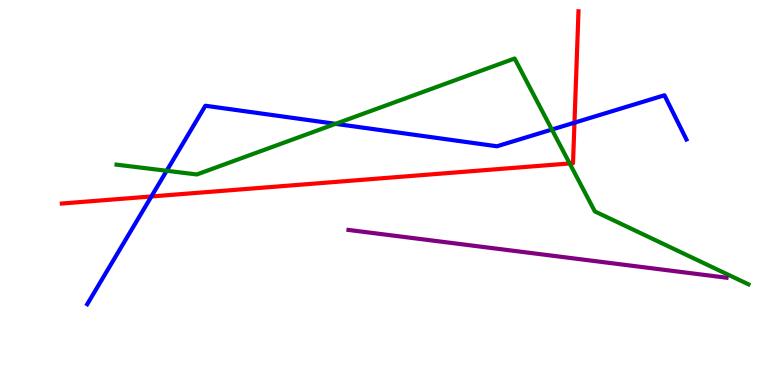[{'lines': ['blue', 'red'], 'intersections': [{'x': 1.95, 'y': 4.9}, {'x': 7.41, 'y': 6.81}]}, {'lines': ['green', 'red'], 'intersections': [{'x': 7.35, 'y': 5.75}]}, {'lines': ['purple', 'red'], 'intersections': []}, {'lines': ['blue', 'green'], 'intersections': [{'x': 2.15, 'y': 5.56}, {'x': 4.33, 'y': 6.78}, {'x': 7.12, 'y': 6.64}]}, {'lines': ['blue', 'purple'], 'intersections': []}, {'lines': ['green', 'purple'], 'intersections': []}]